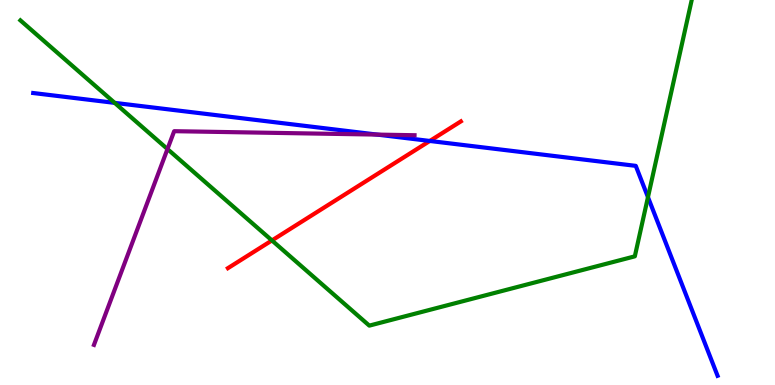[{'lines': ['blue', 'red'], 'intersections': [{'x': 5.55, 'y': 6.34}]}, {'lines': ['green', 'red'], 'intersections': [{'x': 3.51, 'y': 3.75}]}, {'lines': ['purple', 'red'], 'intersections': []}, {'lines': ['blue', 'green'], 'intersections': [{'x': 1.48, 'y': 7.33}, {'x': 8.36, 'y': 4.88}]}, {'lines': ['blue', 'purple'], 'intersections': [{'x': 4.87, 'y': 6.5}]}, {'lines': ['green', 'purple'], 'intersections': [{'x': 2.16, 'y': 6.13}]}]